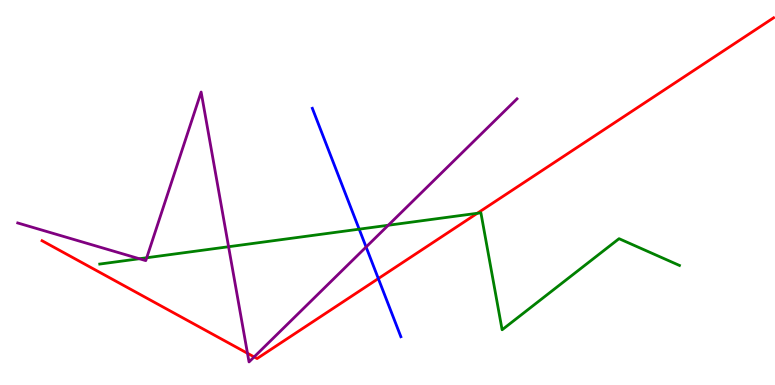[{'lines': ['blue', 'red'], 'intersections': [{'x': 4.88, 'y': 2.76}]}, {'lines': ['green', 'red'], 'intersections': [{'x': 6.16, 'y': 4.46}]}, {'lines': ['purple', 'red'], 'intersections': [{'x': 3.19, 'y': 0.824}, {'x': 3.28, 'y': 0.729}]}, {'lines': ['blue', 'green'], 'intersections': [{'x': 4.63, 'y': 4.05}]}, {'lines': ['blue', 'purple'], 'intersections': [{'x': 4.72, 'y': 3.58}]}, {'lines': ['green', 'purple'], 'intersections': [{'x': 1.8, 'y': 3.28}, {'x': 1.89, 'y': 3.31}, {'x': 2.95, 'y': 3.59}, {'x': 5.01, 'y': 4.15}]}]